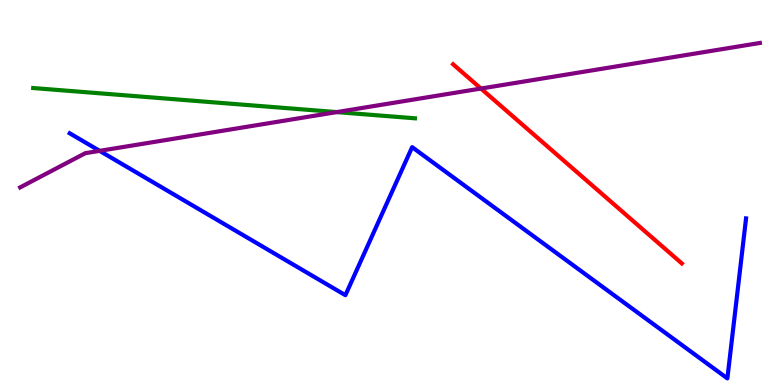[{'lines': ['blue', 'red'], 'intersections': []}, {'lines': ['green', 'red'], 'intersections': []}, {'lines': ['purple', 'red'], 'intersections': [{'x': 6.21, 'y': 7.7}]}, {'lines': ['blue', 'green'], 'intersections': []}, {'lines': ['blue', 'purple'], 'intersections': [{'x': 1.29, 'y': 6.08}]}, {'lines': ['green', 'purple'], 'intersections': [{'x': 4.35, 'y': 7.09}]}]